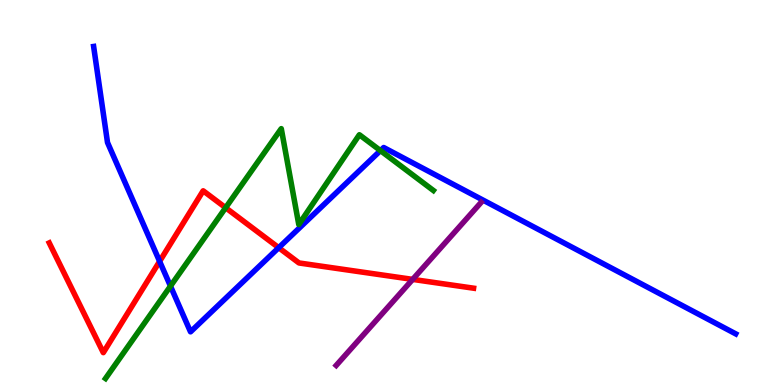[{'lines': ['blue', 'red'], 'intersections': [{'x': 2.06, 'y': 3.21}, {'x': 3.6, 'y': 3.57}]}, {'lines': ['green', 'red'], 'intersections': [{'x': 2.91, 'y': 4.6}]}, {'lines': ['purple', 'red'], 'intersections': [{'x': 5.32, 'y': 2.74}]}, {'lines': ['blue', 'green'], 'intersections': [{'x': 2.2, 'y': 2.57}, {'x': 4.91, 'y': 6.09}]}, {'lines': ['blue', 'purple'], 'intersections': []}, {'lines': ['green', 'purple'], 'intersections': []}]